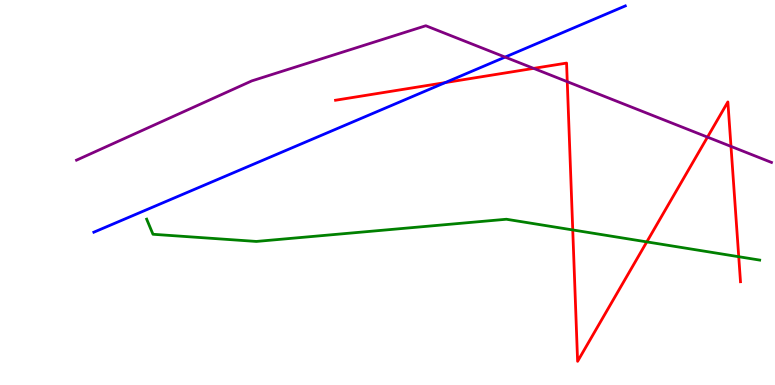[{'lines': ['blue', 'red'], 'intersections': [{'x': 5.74, 'y': 7.85}]}, {'lines': ['green', 'red'], 'intersections': [{'x': 7.39, 'y': 4.03}, {'x': 8.35, 'y': 3.72}, {'x': 9.53, 'y': 3.33}]}, {'lines': ['purple', 'red'], 'intersections': [{'x': 6.89, 'y': 8.22}, {'x': 7.32, 'y': 7.88}, {'x': 9.13, 'y': 6.44}, {'x': 9.43, 'y': 6.2}]}, {'lines': ['blue', 'green'], 'intersections': []}, {'lines': ['blue', 'purple'], 'intersections': [{'x': 6.52, 'y': 8.52}]}, {'lines': ['green', 'purple'], 'intersections': []}]